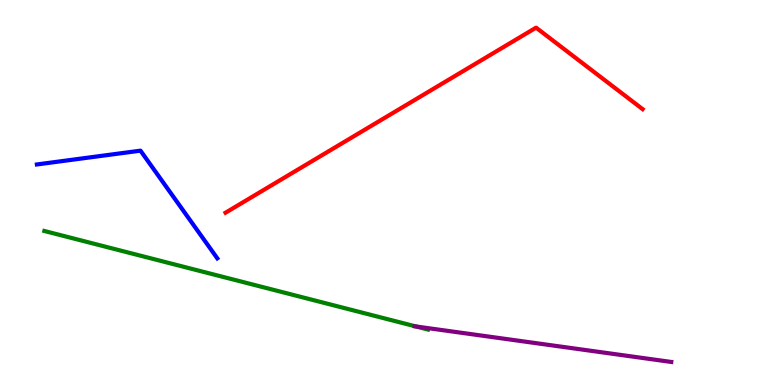[{'lines': ['blue', 'red'], 'intersections': []}, {'lines': ['green', 'red'], 'intersections': []}, {'lines': ['purple', 'red'], 'intersections': []}, {'lines': ['blue', 'green'], 'intersections': []}, {'lines': ['blue', 'purple'], 'intersections': []}, {'lines': ['green', 'purple'], 'intersections': [{'x': 5.37, 'y': 1.52}]}]